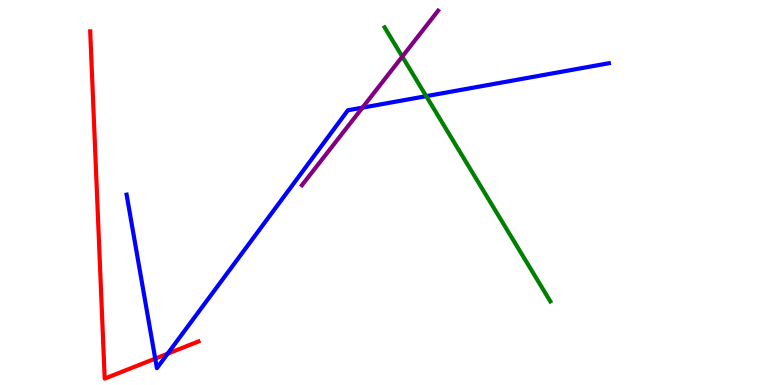[{'lines': ['blue', 'red'], 'intersections': [{'x': 2.0, 'y': 0.686}, {'x': 2.16, 'y': 0.813}]}, {'lines': ['green', 'red'], 'intersections': []}, {'lines': ['purple', 'red'], 'intersections': []}, {'lines': ['blue', 'green'], 'intersections': [{'x': 5.5, 'y': 7.5}]}, {'lines': ['blue', 'purple'], 'intersections': [{'x': 4.68, 'y': 7.2}]}, {'lines': ['green', 'purple'], 'intersections': [{'x': 5.19, 'y': 8.53}]}]